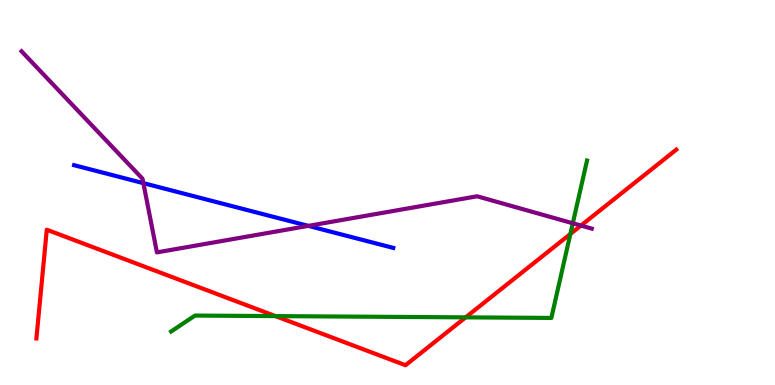[{'lines': ['blue', 'red'], 'intersections': []}, {'lines': ['green', 'red'], 'intersections': [{'x': 3.55, 'y': 1.79}, {'x': 6.01, 'y': 1.76}, {'x': 7.36, 'y': 3.92}]}, {'lines': ['purple', 'red'], 'intersections': [{'x': 7.5, 'y': 4.14}]}, {'lines': ['blue', 'green'], 'intersections': []}, {'lines': ['blue', 'purple'], 'intersections': [{'x': 1.85, 'y': 5.24}, {'x': 3.98, 'y': 4.13}]}, {'lines': ['green', 'purple'], 'intersections': [{'x': 7.39, 'y': 4.2}]}]